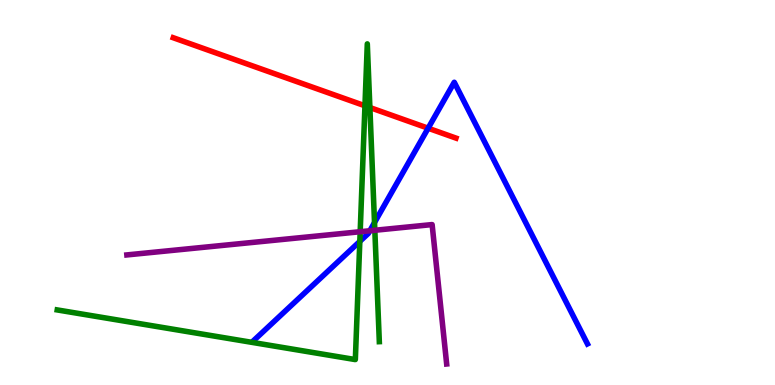[{'lines': ['blue', 'red'], 'intersections': [{'x': 5.52, 'y': 6.67}]}, {'lines': ['green', 'red'], 'intersections': [{'x': 4.71, 'y': 7.25}, {'x': 4.77, 'y': 7.21}]}, {'lines': ['purple', 'red'], 'intersections': []}, {'lines': ['blue', 'green'], 'intersections': [{'x': 4.64, 'y': 3.73}, {'x': 4.83, 'y': 4.22}]}, {'lines': ['blue', 'purple'], 'intersections': [{'x': 4.77, 'y': 4.01}]}, {'lines': ['green', 'purple'], 'intersections': [{'x': 4.65, 'y': 3.98}, {'x': 4.84, 'y': 4.02}]}]